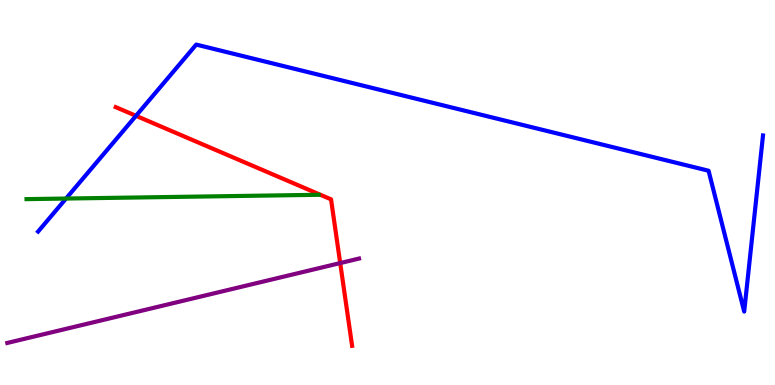[{'lines': ['blue', 'red'], 'intersections': [{'x': 1.75, 'y': 6.99}]}, {'lines': ['green', 'red'], 'intersections': []}, {'lines': ['purple', 'red'], 'intersections': [{'x': 4.39, 'y': 3.17}]}, {'lines': ['blue', 'green'], 'intersections': [{'x': 0.852, 'y': 4.84}]}, {'lines': ['blue', 'purple'], 'intersections': []}, {'lines': ['green', 'purple'], 'intersections': []}]